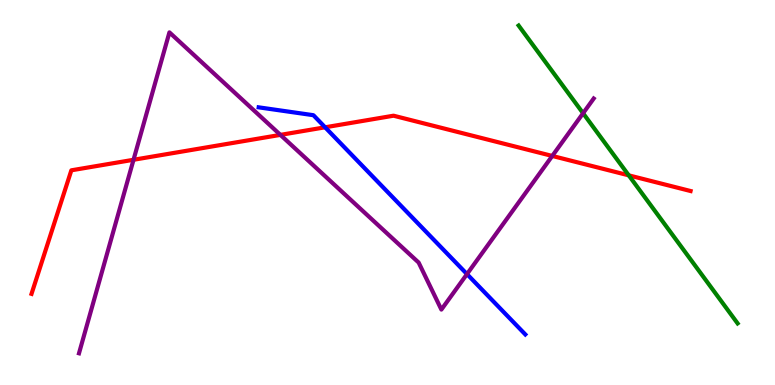[{'lines': ['blue', 'red'], 'intersections': [{'x': 4.19, 'y': 6.69}]}, {'lines': ['green', 'red'], 'intersections': [{'x': 8.11, 'y': 5.45}]}, {'lines': ['purple', 'red'], 'intersections': [{'x': 1.72, 'y': 5.85}, {'x': 3.62, 'y': 6.5}, {'x': 7.13, 'y': 5.95}]}, {'lines': ['blue', 'green'], 'intersections': []}, {'lines': ['blue', 'purple'], 'intersections': [{'x': 6.03, 'y': 2.88}]}, {'lines': ['green', 'purple'], 'intersections': [{'x': 7.52, 'y': 7.06}]}]